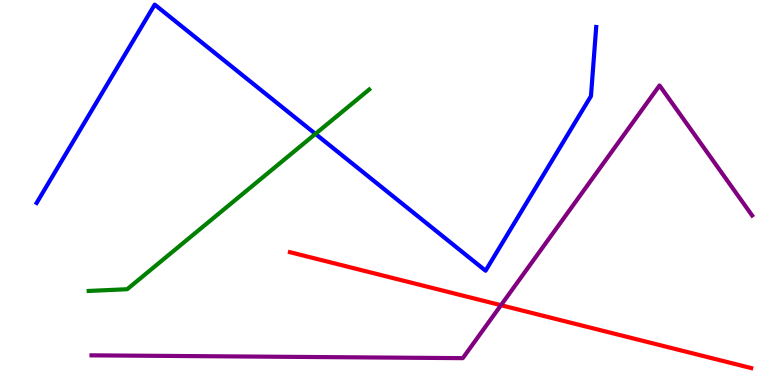[{'lines': ['blue', 'red'], 'intersections': []}, {'lines': ['green', 'red'], 'intersections': []}, {'lines': ['purple', 'red'], 'intersections': [{'x': 6.46, 'y': 2.07}]}, {'lines': ['blue', 'green'], 'intersections': [{'x': 4.07, 'y': 6.52}]}, {'lines': ['blue', 'purple'], 'intersections': []}, {'lines': ['green', 'purple'], 'intersections': []}]